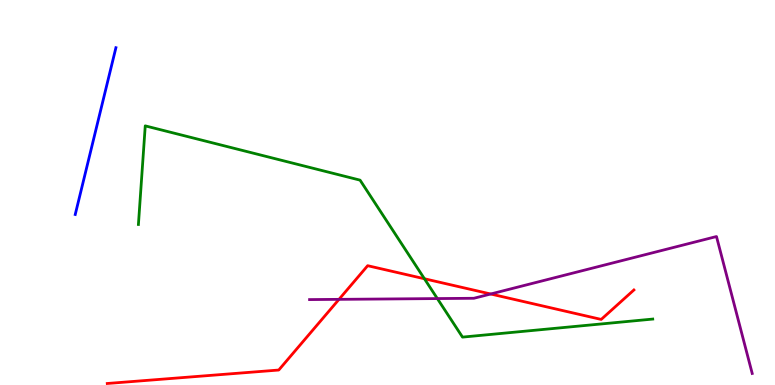[{'lines': ['blue', 'red'], 'intersections': []}, {'lines': ['green', 'red'], 'intersections': [{'x': 5.48, 'y': 2.76}]}, {'lines': ['purple', 'red'], 'intersections': [{'x': 4.37, 'y': 2.22}, {'x': 6.33, 'y': 2.36}]}, {'lines': ['blue', 'green'], 'intersections': []}, {'lines': ['blue', 'purple'], 'intersections': []}, {'lines': ['green', 'purple'], 'intersections': [{'x': 5.64, 'y': 2.24}]}]